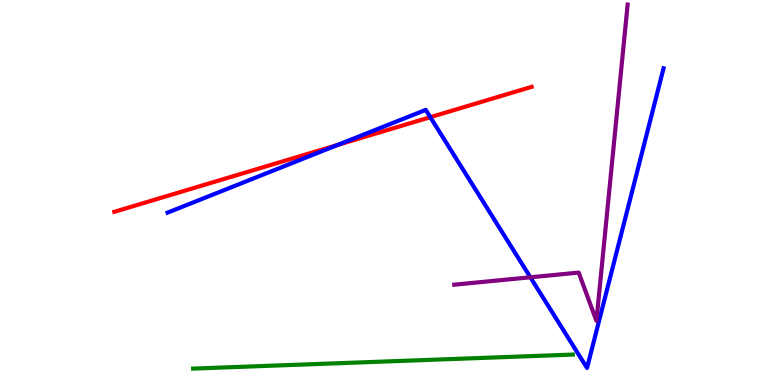[{'lines': ['blue', 'red'], 'intersections': [{'x': 4.36, 'y': 6.23}, {'x': 5.55, 'y': 6.96}]}, {'lines': ['green', 'red'], 'intersections': []}, {'lines': ['purple', 'red'], 'intersections': []}, {'lines': ['blue', 'green'], 'intersections': []}, {'lines': ['blue', 'purple'], 'intersections': [{'x': 6.84, 'y': 2.8}]}, {'lines': ['green', 'purple'], 'intersections': []}]